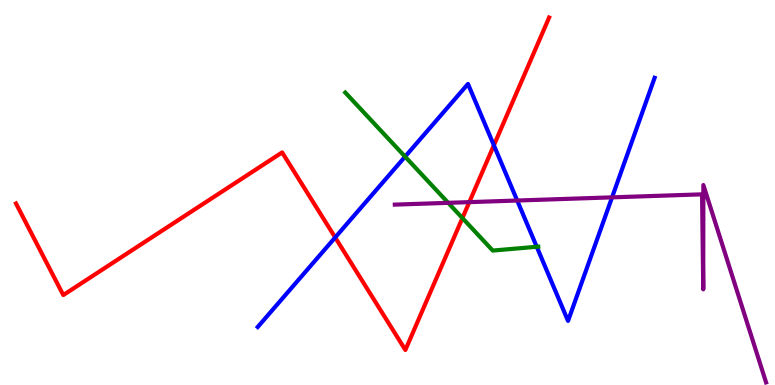[{'lines': ['blue', 'red'], 'intersections': [{'x': 4.32, 'y': 3.83}, {'x': 6.37, 'y': 6.23}]}, {'lines': ['green', 'red'], 'intersections': [{'x': 5.97, 'y': 4.34}]}, {'lines': ['purple', 'red'], 'intersections': [{'x': 6.06, 'y': 4.75}]}, {'lines': ['blue', 'green'], 'intersections': [{'x': 5.23, 'y': 5.93}, {'x': 6.93, 'y': 3.59}]}, {'lines': ['blue', 'purple'], 'intersections': [{'x': 6.67, 'y': 4.79}, {'x': 7.9, 'y': 4.87}]}, {'lines': ['green', 'purple'], 'intersections': [{'x': 5.78, 'y': 4.73}]}]